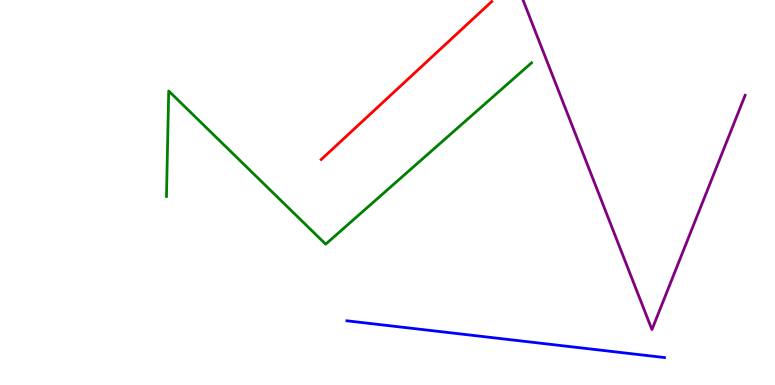[{'lines': ['blue', 'red'], 'intersections': []}, {'lines': ['green', 'red'], 'intersections': []}, {'lines': ['purple', 'red'], 'intersections': []}, {'lines': ['blue', 'green'], 'intersections': []}, {'lines': ['blue', 'purple'], 'intersections': []}, {'lines': ['green', 'purple'], 'intersections': []}]